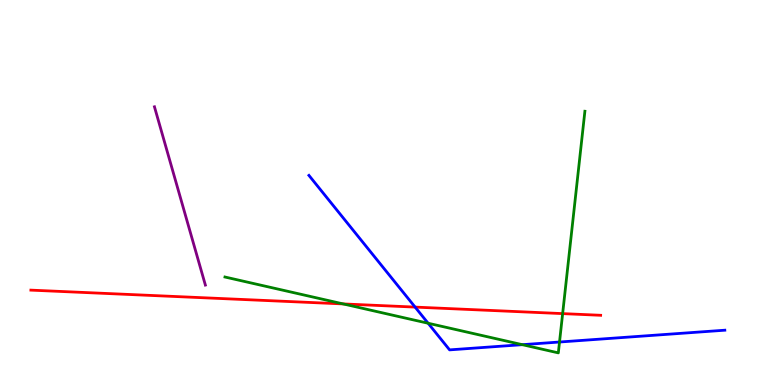[{'lines': ['blue', 'red'], 'intersections': [{'x': 5.36, 'y': 2.02}]}, {'lines': ['green', 'red'], 'intersections': [{'x': 4.43, 'y': 2.11}, {'x': 7.26, 'y': 1.85}]}, {'lines': ['purple', 'red'], 'intersections': []}, {'lines': ['blue', 'green'], 'intersections': [{'x': 5.52, 'y': 1.6}, {'x': 6.74, 'y': 1.05}, {'x': 7.22, 'y': 1.12}]}, {'lines': ['blue', 'purple'], 'intersections': []}, {'lines': ['green', 'purple'], 'intersections': []}]